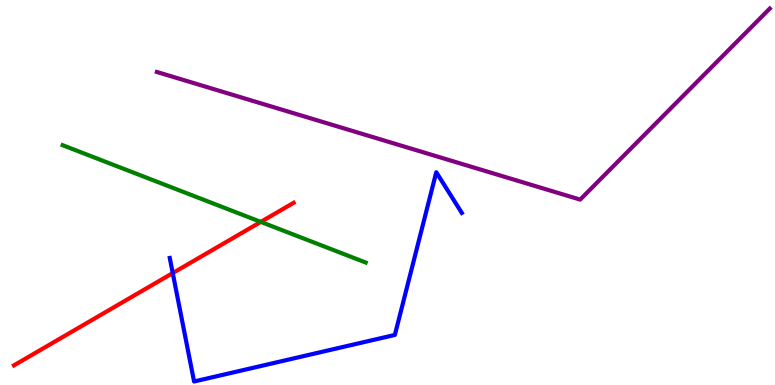[{'lines': ['blue', 'red'], 'intersections': [{'x': 2.23, 'y': 2.91}]}, {'lines': ['green', 'red'], 'intersections': [{'x': 3.36, 'y': 4.24}]}, {'lines': ['purple', 'red'], 'intersections': []}, {'lines': ['blue', 'green'], 'intersections': []}, {'lines': ['blue', 'purple'], 'intersections': []}, {'lines': ['green', 'purple'], 'intersections': []}]